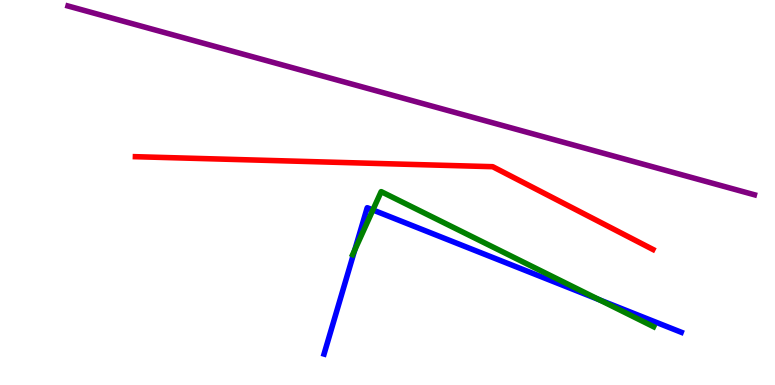[{'lines': ['blue', 'red'], 'intersections': []}, {'lines': ['green', 'red'], 'intersections': []}, {'lines': ['purple', 'red'], 'intersections': []}, {'lines': ['blue', 'green'], 'intersections': [{'x': 4.58, 'y': 3.51}, {'x': 4.81, 'y': 4.55}, {'x': 7.73, 'y': 2.22}]}, {'lines': ['blue', 'purple'], 'intersections': []}, {'lines': ['green', 'purple'], 'intersections': []}]